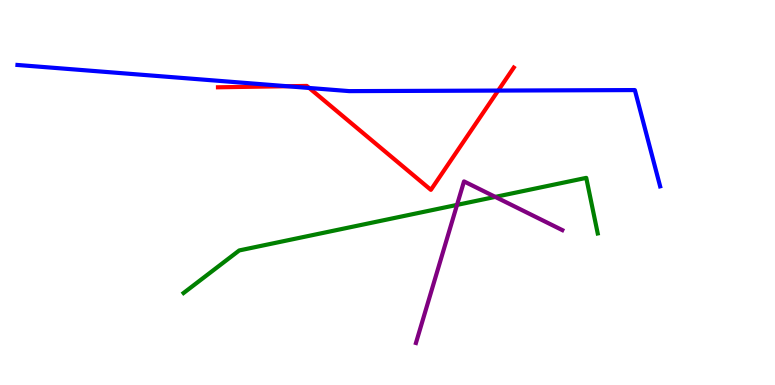[{'lines': ['blue', 'red'], 'intersections': [{'x': 3.71, 'y': 7.76}, {'x': 3.99, 'y': 7.72}, {'x': 6.43, 'y': 7.65}]}, {'lines': ['green', 'red'], 'intersections': []}, {'lines': ['purple', 'red'], 'intersections': []}, {'lines': ['blue', 'green'], 'intersections': []}, {'lines': ['blue', 'purple'], 'intersections': []}, {'lines': ['green', 'purple'], 'intersections': [{'x': 5.9, 'y': 4.68}, {'x': 6.39, 'y': 4.89}]}]